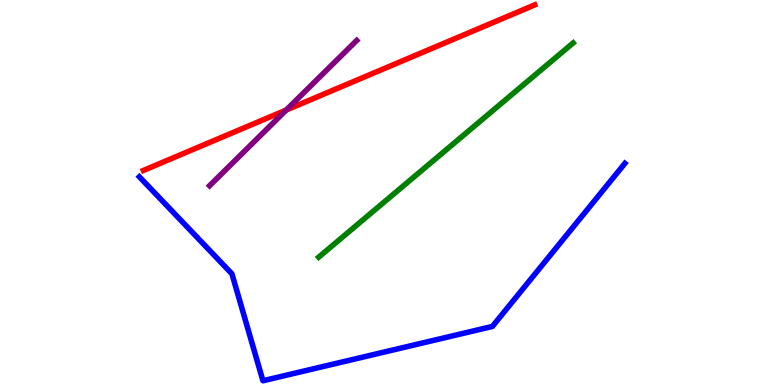[{'lines': ['blue', 'red'], 'intersections': []}, {'lines': ['green', 'red'], 'intersections': []}, {'lines': ['purple', 'red'], 'intersections': [{'x': 3.69, 'y': 7.14}]}, {'lines': ['blue', 'green'], 'intersections': []}, {'lines': ['blue', 'purple'], 'intersections': []}, {'lines': ['green', 'purple'], 'intersections': []}]